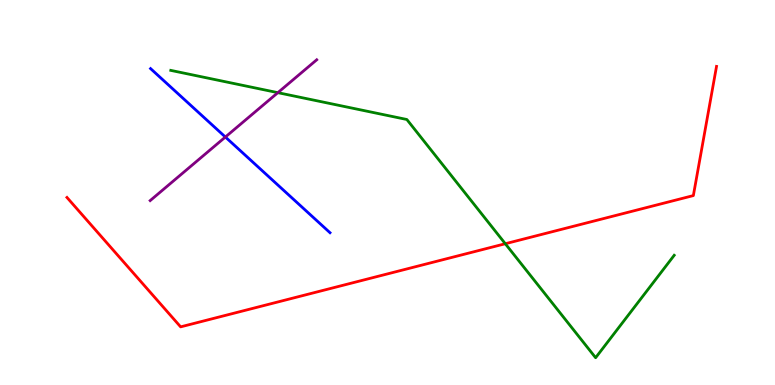[{'lines': ['blue', 'red'], 'intersections': []}, {'lines': ['green', 'red'], 'intersections': [{'x': 6.52, 'y': 3.67}]}, {'lines': ['purple', 'red'], 'intersections': []}, {'lines': ['blue', 'green'], 'intersections': []}, {'lines': ['blue', 'purple'], 'intersections': [{'x': 2.91, 'y': 6.44}]}, {'lines': ['green', 'purple'], 'intersections': [{'x': 3.59, 'y': 7.59}]}]